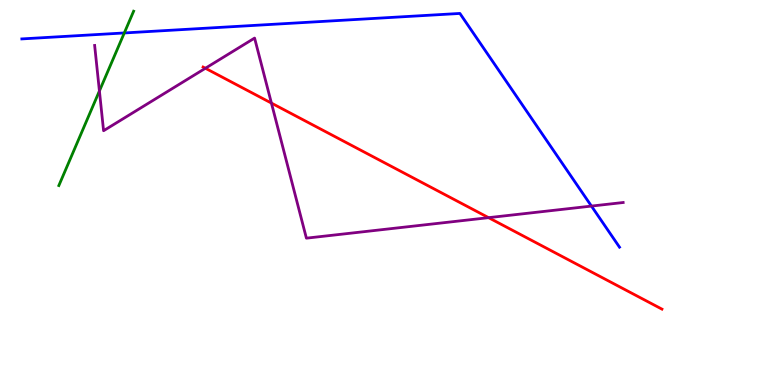[{'lines': ['blue', 'red'], 'intersections': []}, {'lines': ['green', 'red'], 'intersections': []}, {'lines': ['purple', 'red'], 'intersections': [{'x': 2.65, 'y': 8.23}, {'x': 3.5, 'y': 7.32}, {'x': 6.3, 'y': 4.35}]}, {'lines': ['blue', 'green'], 'intersections': [{'x': 1.6, 'y': 9.14}]}, {'lines': ['blue', 'purple'], 'intersections': [{'x': 7.63, 'y': 4.65}]}, {'lines': ['green', 'purple'], 'intersections': [{'x': 1.28, 'y': 7.64}]}]